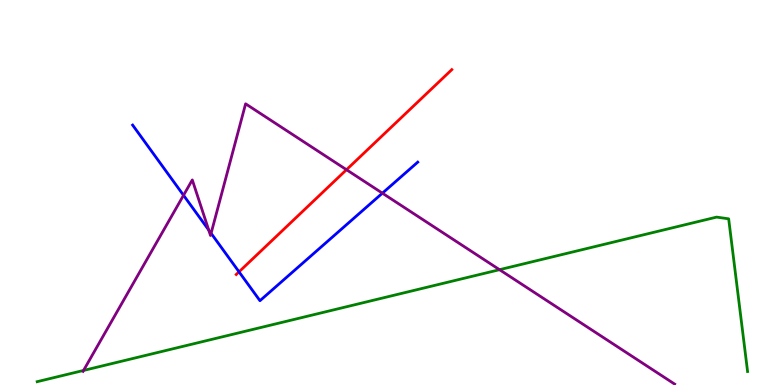[{'lines': ['blue', 'red'], 'intersections': [{'x': 3.08, 'y': 2.94}]}, {'lines': ['green', 'red'], 'intersections': []}, {'lines': ['purple', 'red'], 'intersections': [{'x': 4.47, 'y': 5.59}]}, {'lines': ['blue', 'green'], 'intersections': []}, {'lines': ['blue', 'purple'], 'intersections': [{'x': 2.37, 'y': 4.93}, {'x': 2.69, 'y': 4.03}, {'x': 2.72, 'y': 3.94}, {'x': 4.93, 'y': 4.98}]}, {'lines': ['green', 'purple'], 'intersections': [{'x': 1.08, 'y': 0.378}, {'x': 6.45, 'y': 3.0}]}]